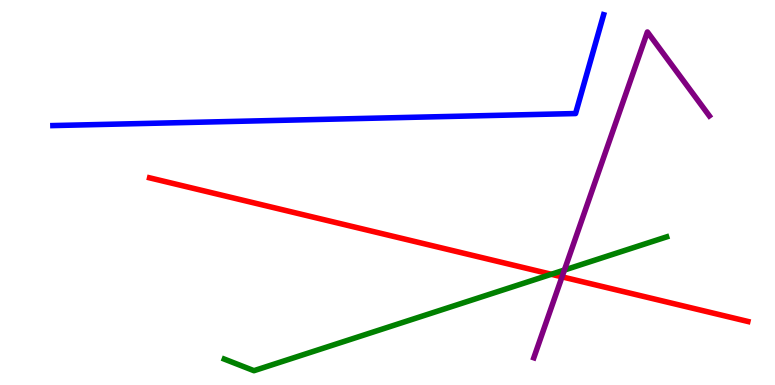[{'lines': ['blue', 'red'], 'intersections': []}, {'lines': ['green', 'red'], 'intersections': [{'x': 7.11, 'y': 2.88}]}, {'lines': ['purple', 'red'], 'intersections': [{'x': 7.25, 'y': 2.81}]}, {'lines': ['blue', 'green'], 'intersections': []}, {'lines': ['blue', 'purple'], 'intersections': []}, {'lines': ['green', 'purple'], 'intersections': [{'x': 7.28, 'y': 2.99}]}]